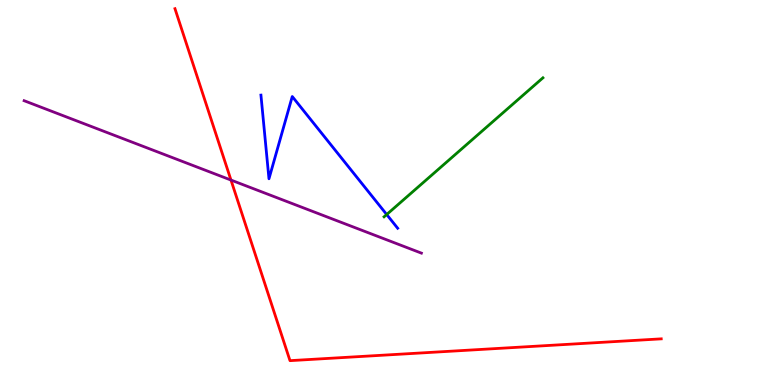[{'lines': ['blue', 'red'], 'intersections': []}, {'lines': ['green', 'red'], 'intersections': []}, {'lines': ['purple', 'red'], 'intersections': [{'x': 2.98, 'y': 5.32}]}, {'lines': ['blue', 'green'], 'intersections': [{'x': 4.99, 'y': 4.43}]}, {'lines': ['blue', 'purple'], 'intersections': []}, {'lines': ['green', 'purple'], 'intersections': []}]